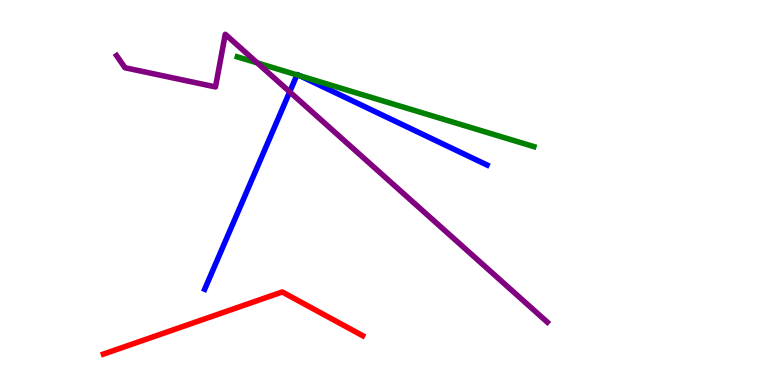[{'lines': ['blue', 'red'], 'intersections': []}, {'lines': ['green', 'red'], 'intersections': []}, {'lines': ['purple', 'red'], 'intersections': []}, {'lines': ['blue', 'green'], 'intersections': [{'x': 3.83, 'y': 8.05}, {'x': 3.87, 'y': 8.03}]}, {'lines': ['blue', 'purple'], 'intersections': [{'x': 3.74, 'y': 7.61}]}, {'lines': ['green', 'purple'], 'intersections': [{'x': 3.32, 'y': 8.37}]}]